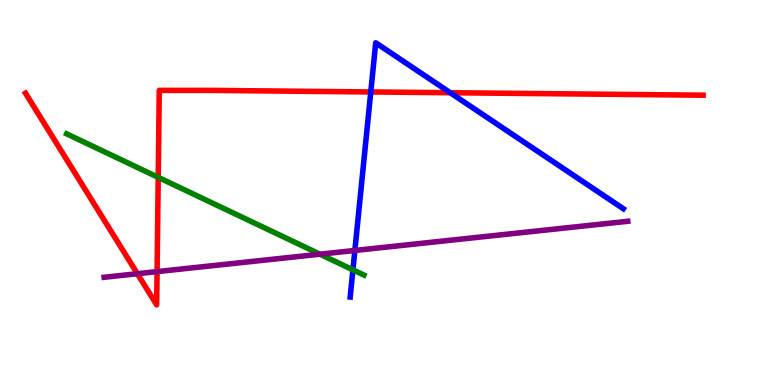[{'lines': ['blue', 'red'], 'intersections': [{'x': 4.78, 'y': 7.61}, {'x': 5.81, 'y': 7.59}]}, {'lines': ['green', 'red'], 'intersections': [{'x': 2.04, 'y': 5.39}]}, {'lines': ['purple', 'red'], 'intersections': [{'x': 1.77, 'y': 2.89}, {'x': 2.03, 'y': 2.95}]}, {'lines': ['blue', 'green'], 'intersections': [{'x': 4.55, 'y': 2.99}]}, {'lines': ['blue', 'purple'], 'intersections': [{'x': 4.58, 'y': 3.49}]}, {'lines': ['green', 'purple'], 'intersections': [{'x': 4.13, 'y': 3.4}]}]